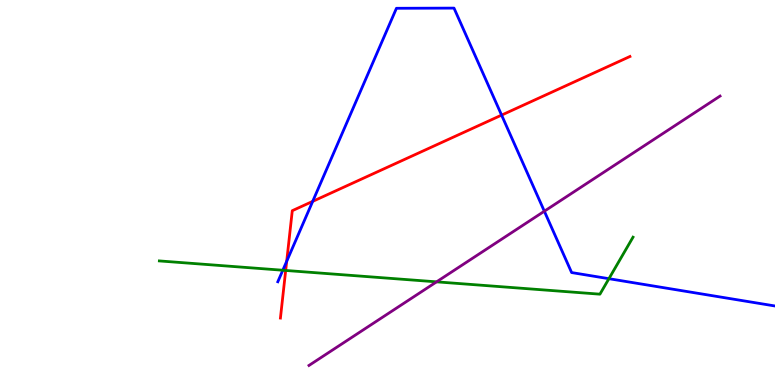[{'lines': ['blue', 'red'], 'intersections': [{'x': 3.7, 'y': 3.21}, {'x': 4.03, 'y': 4.77}, {'x': 6.47, 'y': 7.01}]}, {'lines': ['green', 'red'], 'intersections': [{'x': 3.69, 'y': 2.98}]}, {'lines': ['purple', 'red'], 'intersections': []}, {'lines': ['blue', 'green'], 'intersections': [{'x': 3.65, 'y': 2.98}, {'x': 7.86, 'y': 2.76}]}, {'lines': ['blue', 'purple'], 'intersections': [{'x': 7.02, 'y': 4.51}]}, {'lines': ['green', 'purple'], 'intersections': [{'x': 5.63, 'y': 2.68}]}]